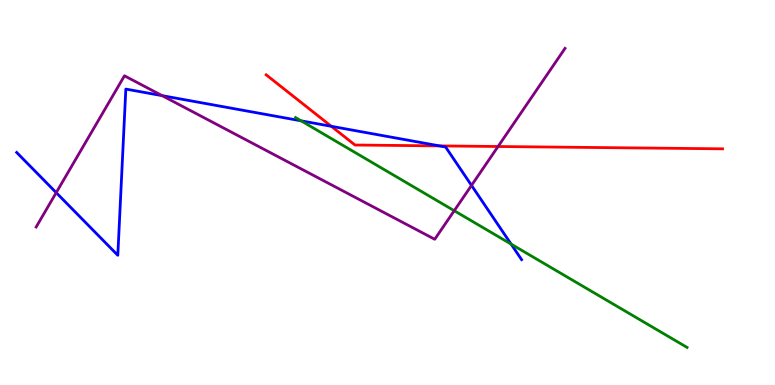[{'lines': ['blue', 'red'], 'intersections': [{'x': 4.28, 'y': 6.72}, {'x': 5.67, 'y': 6.21}]}, {'lines': ['green', 'red'], 'intersections': []}, {'lines': ['purple', 'red'], 'intersections': [{'x': 6.43, 'y': 6.19}]}, {'lines': ['blue', 'green'], 'intersections': [{'x': 3.89, 'y': 6.86}, {'x': 6.59, 'y': 3.66}]}, {'lines': ['blue', 'purple'], 'intersections': [{'x': 0.725, 'y': 5.0}, {'x': 2.09, 'y': 7.52}, {'x': 6.08, 'y': 5.18}]}, {'lines': ['green', 'purple'], 'intersections': [{'x': 5.86, 'y': 4.53}]}]